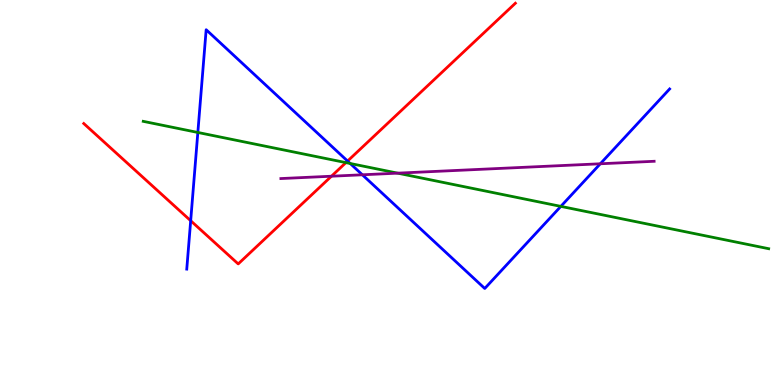[{'lines': ['blue', 'red'], 'intersections': [{'x': 2.46, 'y': 4.27}, {'x': 4.48, 'y': 5.82}]}, {'lines': ['green', 'red'], 'intersections': [{'x': 4.46, 'y': 5.78}]}, {'lines': ['purple', 'red'], 'intersections': [{'x': 4.28, 'y': 5.42}]}, {'lines': ['blue', 'green'], 'intersections': [{'x': 2.55, 'y': 6.56}, {'x': 4.52, 'y': 5.75}, {'x': 7.24, 'y': 4.64}]}, {'lines': ['blue', 'purple'], 'intersections': [{'x': 4.68, 'y': 5.46}, {'x': 7.75, 'y': 5.75}]}, {'lines': ['green', 'purple'], 'intersections': [{'x': 5.13, 'y': 5.5}]}]